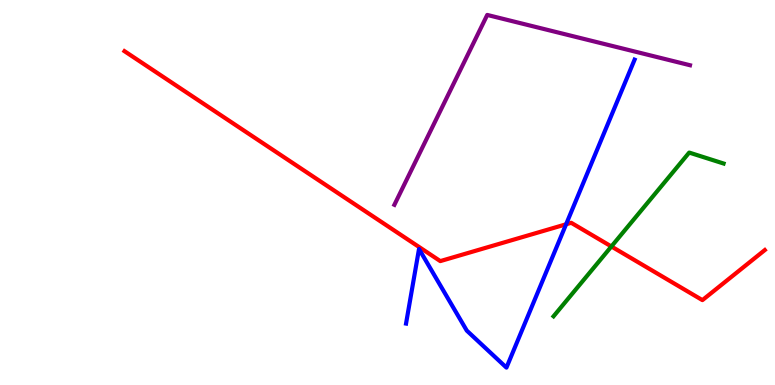[{'lines': ['blue', 'red'], 'intersections': [{'x': 7.3, 'y': 4.17}]}, {'lines': ['green', 'red'], 'intersections': [{'x': 7.89, 'y': 3.6}]}, {'lines': ['purple', 'red'], 'intersections': []}, {'lines': ['blue', 'green'], 'intersections': []}, {'lines': ['blue', 'purple'], 'intersections': []}, {'lines': ['green', 'purple'], 'intersections': []}]